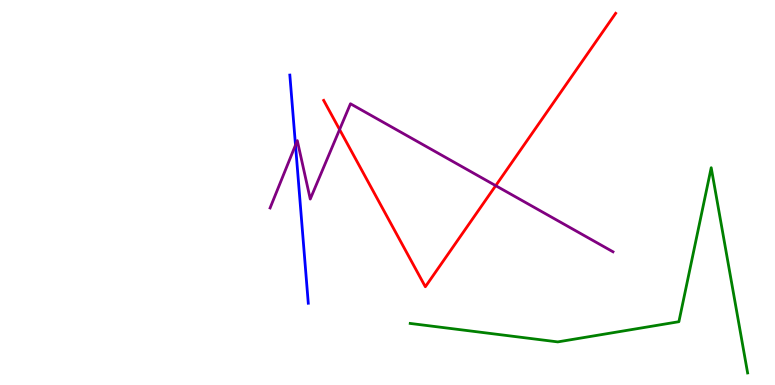[{'lines': ['blue', 'red'], 'intersections': []}, {'lines': ['green', 'red'], 'intersections': []}, {'lines': ['purple', 'red'], 'intersections': [{'x': 4.38, 'y': 6.64}, {'x': 6.4, 'y': 5.18}]}, {'lines': ['blue', 'green'], 'intersections': []}, {'lines': ['blue', 'purple'], 'intersections': [{'x': 3.81, 'y': 6.23}]}, {'lines': ['green', 'purple'], 'intersections': []}]